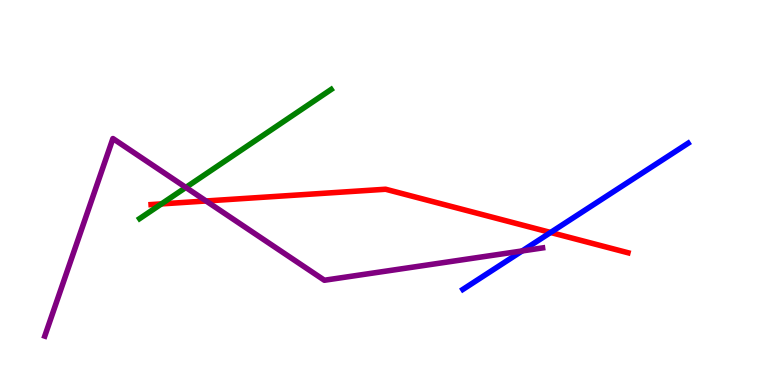[{'lines': ['blue', 'red'], 'intersections': [{'x': 7.1, 'y': 3.96}]}, {'lines': ['green', 'red'], 'intersections': [{'x': 2.08, 'y': 4.7}]}, {'lines': ['purple', 'red'], 'intersections': [{'x': 2.66, 'y': 4.78}]}, {'lines': ['blue', 'green'], 'intersections': []}, {'lines': ['blue', 'purple'], 'intersections': [{'x': 6.74, 'y': 3.48}]}, {'lines': ['green', 'purple'], 'intersections': [{'x': 2.4, 'y': 5.13}]}]